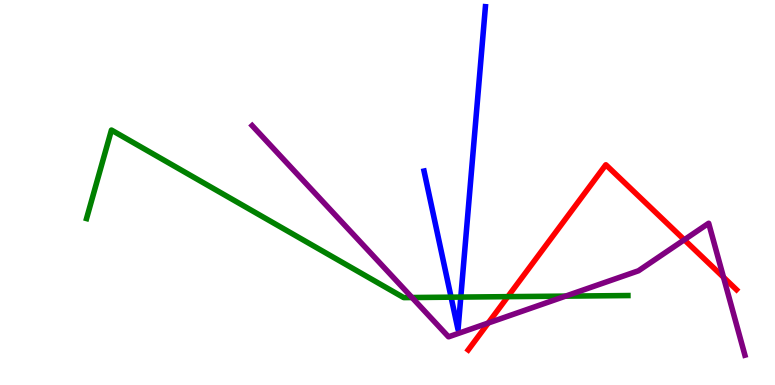[{'lines': ['blue', 'red'], 'intersections': []}, {'lines': ['green', 'red'], 'intersections': [{'x': 6.55, 'y': 2.29}]}, {'lines': ['purple', 'red'], 'intersections': [{'x': 6.3, 'y': 1.61}, {'x': 8.83, 'y': 3.77}, {'x': 9.34, 'y': 2.8}]}, {'lines': ['blue', 'green'], 'intersections': [{'x': 5.82, 'y': 2.28}, {'x': 5.95, 'y': 2.28}]}, {'lines': ['blue', 'purple'], 'intersections': []}, {'lines': ['green', 'purple'], 'intersections': [{'x': 5.32, 'y': 2.27}, {'x': 7.3, 'y': 2.31}]}]